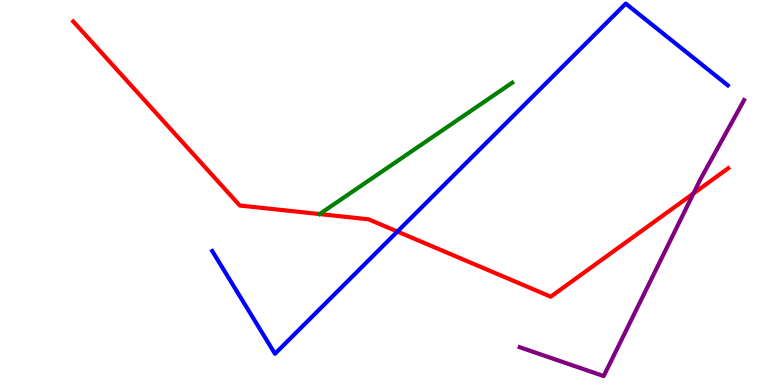[{'lines': ['blue', 'red'], 'intersections': [{'x': 5.13, 'y': 3.99}]}, {'lines': ['green', 'red'], 'intersections': []}, {'lines': ['purple', 'red'], 'intersections': [{'x': 8.95, 'y': 4.98}]}, {'lines': ['blue', 'green'], 'intersections': []}, {'lines': ['blue', 'purple'], 'intersections': []}, {'lines': ['green', 'purple'], 'intersections': []}]